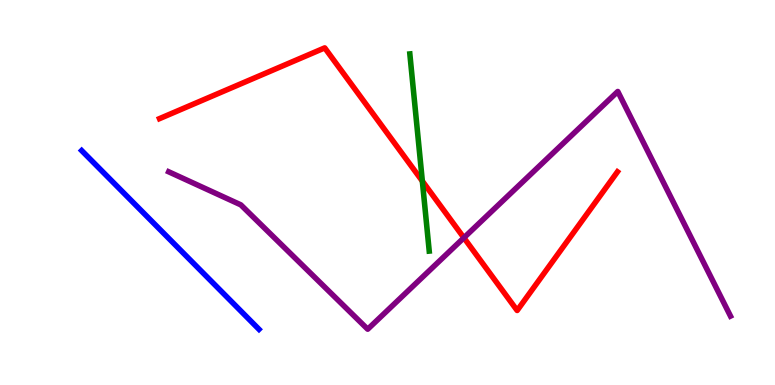[{'lines': ['blue', 'red'], 'intersections': []}, {'lines': ['green', 'red'], 'intersections': [{'x': 5.45, 'y': 5.3}]}, {'lines': ['purple', 'red'], 'intersections': [{'x': 5.99, 'y': 3.82}]}, {'lines': ['blue', 'green'], 'intersections': []}, {'lines': ['blue', 'purple'], 'intersections': []}, {'lines': ['green', 'purple'], 'intersections': []}]